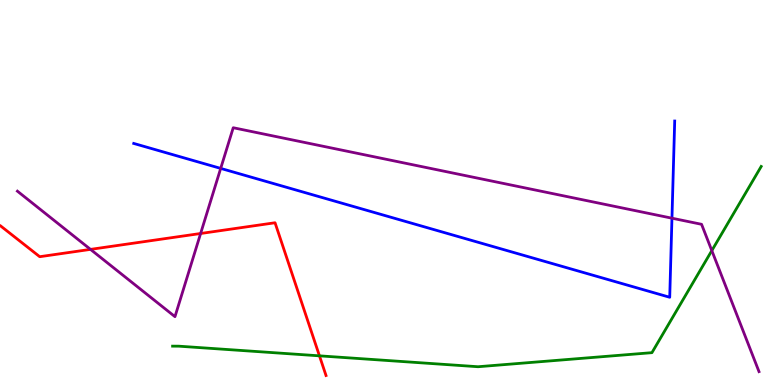[{'lines': ['blue', 'red'], 'intersections': []}, {'lines': ['green', 'red'], 'intersections': [{'x': 4.12, 'y': 0.757}]}, {'lines': ['purple', 'red'], 'intersections': [{'x': 1.17, 'y': 3.52}, {'x': 2.59, 'y': 3.94}]}, {'lines': ['blue', 'green'], 'intersections': []}, {'lines': ['blue', 'purple'], 'intersections': [{'x': 2.85, 'y': 5.63}, {'x': 8.67, 'y': 4.33}]}, {'lines': ['green', 'purple'], 'intersections': [{'x': 9.18, 'y': 3.49}]}]